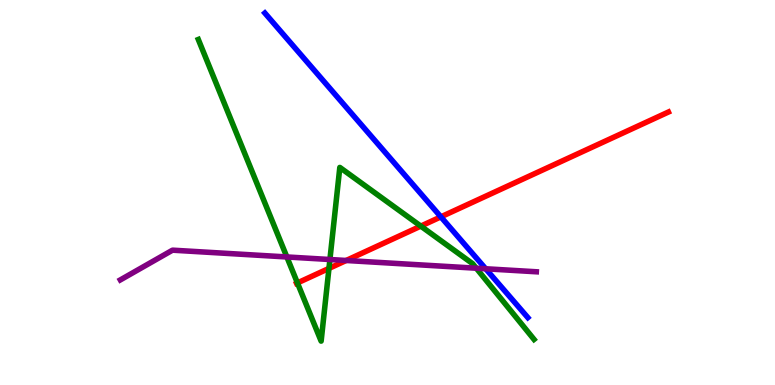[{'lines': ['blue', 'red'], 'intersections': [{'x': 5.69, 'y': 4.37}]}, {'lines': ['green', 'red'], 'intersections': [{'x': 3.84, 'y': 2.65}, {'x': 4.24, 'y': 3.03}, {'x': 5.43, 'y': 4.13}]}, {'lines': ['purple', 'red'], 'intersections': [{'x': 4.47, 'y': 3.23}]}, {'lines': ['blue', 'green'], 'intersections': []}, {'lines': ['blue', 'purple'], 'intersections': [{'x': 6.27, 'y': 3.02}]}, {'lines': ['green', 'purple'], 'intersections': [{'x': 3.7, 'y': 3.33}, {'x': 4.26, 'y': 3.26}, {'x': 6.15, 'y': 3.03}]}]